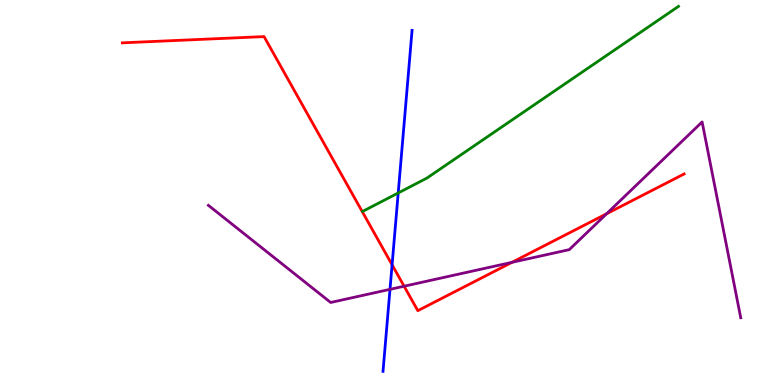[{'lines': ['blue', 'red'], 'intersections': [{'x': 5.06, 'y': 3.12}]}, {'lines': ['green', 'red'], 'intersections': []}, {'lines': ['purple', 'red'], 'intersections': [{'x': 5.21, 'y': 2.57}, {'x': 6.61, 'y': 3.19}, {'x': 7.83, 'y': 4.45}]}, {'lines': ['blue', 'green'], 'intersections': [{'x': 5.14, 'y': 4.99}]}, {'lines': ['blue', 'purple'], 'intersections': [{'x': 5.03, 'y': 2.48}]}, {'lines': ['green', 'purple'], 'intersections': []}]